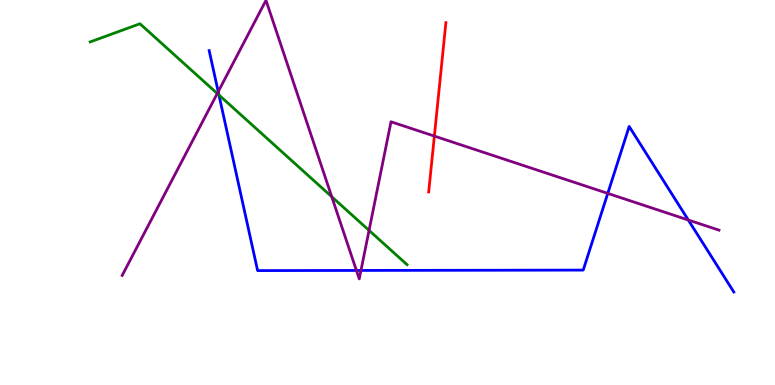[{'lines': ['blue', 'red'], 'intersections': []}, {'lines': ['green', 'red'], 'intersections': []}, {'lines': ['purple', 'red'], 'intersections': [{'x': 5.6, 'y': 6.47}]}, {'lines': ['blue', 'green'], 'intersections': [{'x': 2.83, 'y': 7.53}]}, {'lines': ['blue', 'purple'], 'intersections': [{'x': 2.82, 'y': 7.62}, {'x': 4.6, 'y': 2.98}, {'x': 4.66, 'y': 2.98}, {'x': 7.84, 'y': 4.98}, {'x': 8.88, 'y': 4.29}]}, {'lines': ['green', 'purple'], 'intersections': [{'x': 2.8, 'y': 7.57}, {'x': 4.28, 'y': 4.89}, {'x': 4.76, 'y': 4.02}]}]